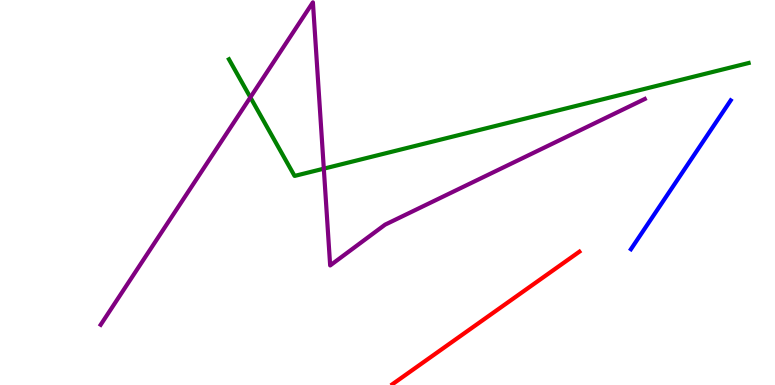[{'lines': ['blue', 'red'], 'intersections': []}, {'lines': ['green', 'red'], 'intersections': []}, {'lines': ['purple', 'red'], 'intersections': []}, {'lines': ['blue', 'green'], 'intersections': []}, {'lines': ['blue', 'purple'], 'intersections': []}, {'lines': ['green', 'purple'], 'intersections': [{'x': 3.23, 'y': 7.47}, {'x': 4.18, 'y': 5.62}]}]